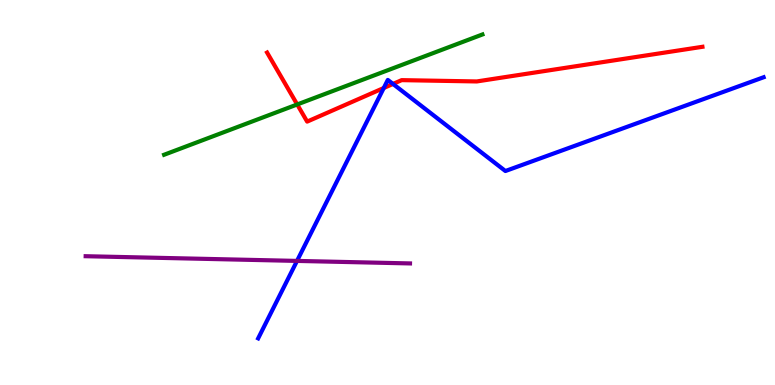[{'lines': ['blue', 'red'], 'intersections': [{'x': 4.95, 'y': 7.71}, {'x': 5.07, 'y': 7.82}]}, {'lines': ['green', 'red'], 'intersections': [{'x': 3.83, 'y': 7.29}]}, {'lines': ['purple', 'red'], 'intersections': []}, {'lines': ['blue', 'green'], 'intersections': []}, {'lines': ['blue', 'purple'], 'intersections': [{'x': 3.83, 'y': 3.22}]}, {'lines': ['green', 'purple'], 'intersections': []}]